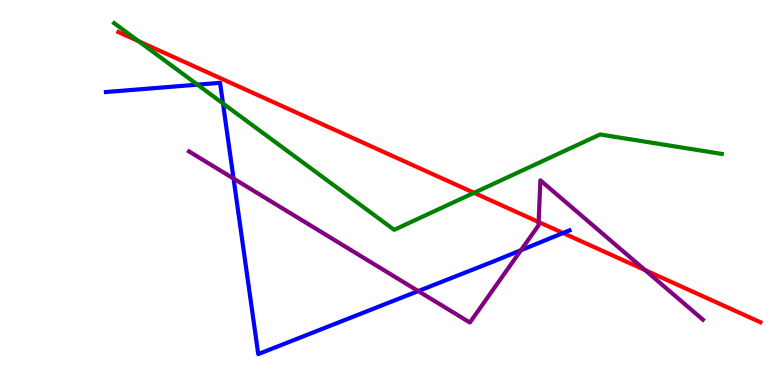[{'lines': ['blue', 'red'], 'intersections': [{'x': 7.26, 'y': 3.95}]}, {'lines': ['green', 'red'], 'intersections': [{'x': 1.79, 'y': 8.93}, {'x': 6.12, 'y': 4.99}]}, {'lines': ['purple', 'red'], 'intersections': [{'x': 6.95, 'y': 4.23}, {'x': 8.32, 'y': 2.98}]}, {'lines': ['blue', 'green'], 'intersections': [{'x': 2.55, 'y': 7.8}, {'x': 2.88, 'y': 7.31}]}, {'lines': ['blue', 'purple'], 'intersections': [{'x': 3.01, 'y': 5.36}, {'x': 5.4, 'y': 2.44}, {'x': 6.72, 'y': 3.5}]}, {'lines': ['green', 'purple'], 'intersections': []}]